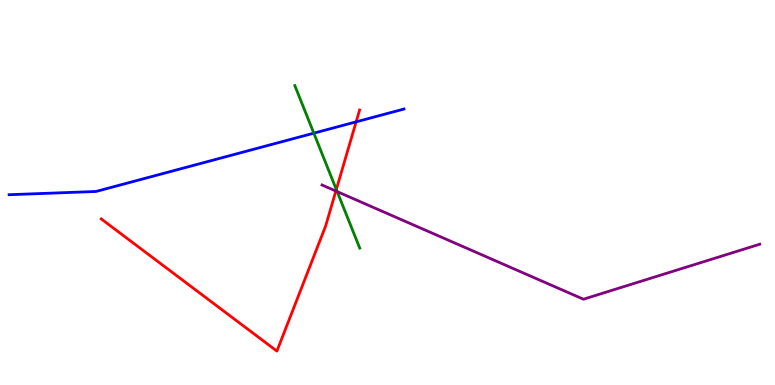[{'lines': ['blue', 'red'], 'intersections': [{'x': 4.6, 'y': 6.84}]}, {'lines': ['green', 'red'], 'intersections': [{'x': 4.34, 'y': 5.08}]}, {'lines': ['purple', 'red'], 'intersections': [{'x': 4.33, 'y': 5.04}]}, {'lines': ['blue', 'green'], 'intersections': [{'x': 4.05, 'y': 6.54}]}, {'lines': ['blue', 'purple'], 'intersections': []}, {'lines': ['green', 'purple'], 'intersections': [{'x': 4.35, 'y': 5.02}]}]